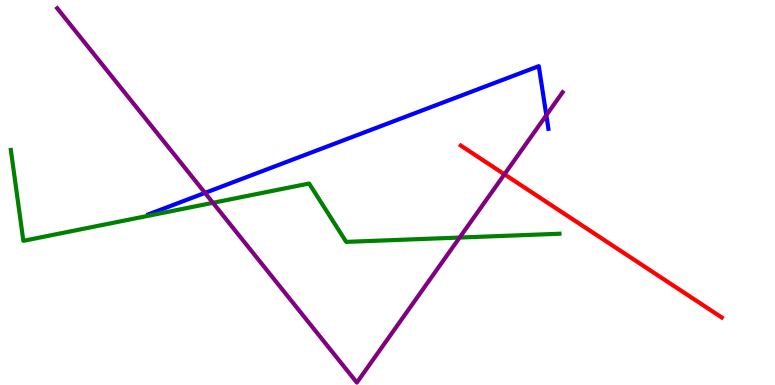[{'lines': ['blue', 'red'], 'intersections': []}, {'lines': ['green', 'red'], 'intersections': []}, {'lines': ['purple', 'red'], 'intersections': [{'x': 6.51, 'y': 5.47}]}, {'lines': ['blue', 'green'], 'intersections': []}, {'lines': ['blue', 'purple'], 'intersections': [{'x': 2.65, 'y': 4.99}, {'x': 7.05, 'y': 7.01}]}, {'lines': ['green', 'purple'], 'intersections': [{'x': 2.75, 'y': 4.73}, {'x': 5.93, 'y': 3.83}]}]